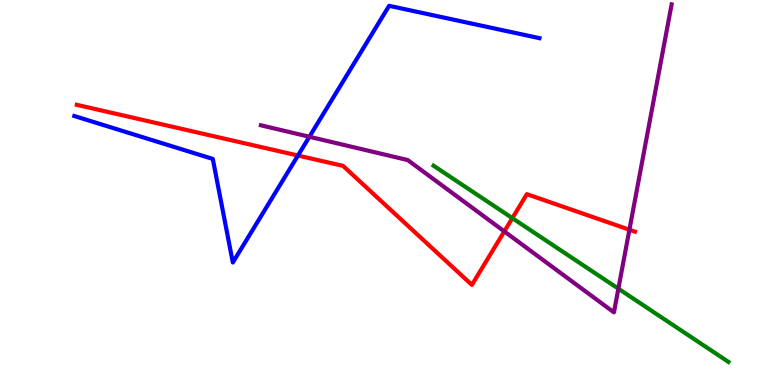[{'lines': ['blue', 'red'], 'intersections': [{'x': 3.84, 'y': 5.96}]}, {'lines': ['green', 'red'], 'intersections': [{'x': 6.61, 'y': 4.33}]}, {'lines': ['purple', 'red'], 'intersections': [{'x': 6.51, 'y': 3.99}, {'x': 8.12, 'y': 4.03}]}, {'lines': ['blue', 'green'], 'intersections': []}, {'lines': ['blue', 'purple'], 'intersections': [{'x': 3.99, 'y': 6.45}]}, {'lines': ['green', 'purple'], 'intersections': [{'x': 7.98, 'y': 2.5}]}]